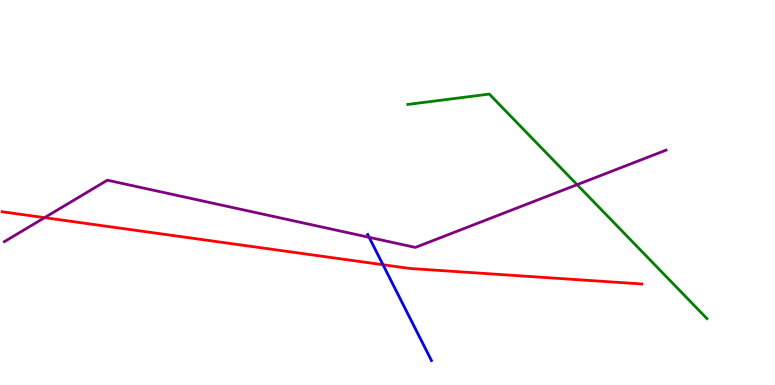[{'lines': ['blue', 'red'], 'intersections': [{'x': 4.94, 'y': 3.12}]}, {'lines': ['green', 'red'], 'intersections': []}, {'lines': ['purple', 'red'], 'intersections': [{'x': 0.575, 'y': 4.35}]}, {'lines': ['blue', 'green'], 'intersections': []}, {'lines': ['blue', 'purple'], 'intersections': [{'x': 4.76, 'y': 3.84}]}, {'lines': ['green', 'purple'], 'intersections': [{'x': 7.45, 'y': 5.2}]}]